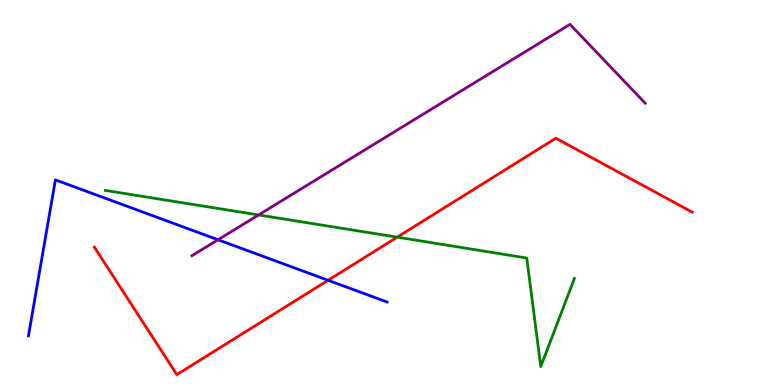[{'lines': ['blue', 'red'], 'intersections': [{'x': 4.23, 'y': 2.72}]}, {'lines': ['green', 'red'], 'intersections': [{'x': 5.13, 'y': 3.84}]}, {'lines': ['purple', 'red'], 'intersections': []}, {'lines': ['blue', 'green'], 'intersections': []}, {'lines': ['blue', 'purple'], 'intersections': [{'x': 2.81, 'y': 3.77}]}, {'lines': ['green', 'purple'], 'intersections': [{'x': 3.34, 'y': 4.42}]}]